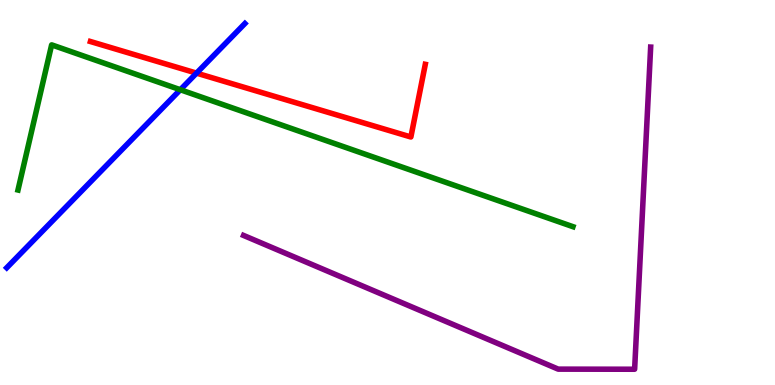[{'lines': ['blue', 'red'], 'intersections': [{'x': 2.54, 'y': 8.1}]}, {'lines': ['green', 'red'], 'intersections': []}, {'lines': ['purple', 'red'], 'intersections': []}, {'lines': ['blue', 'green'], 'intersections': [{'x': 2.33, 'y': 7.67}]}, {'lines': ['blue', 'purple'], 'intersections': []}, {'lines': ['green', 'purple'], 'intersections': []}]